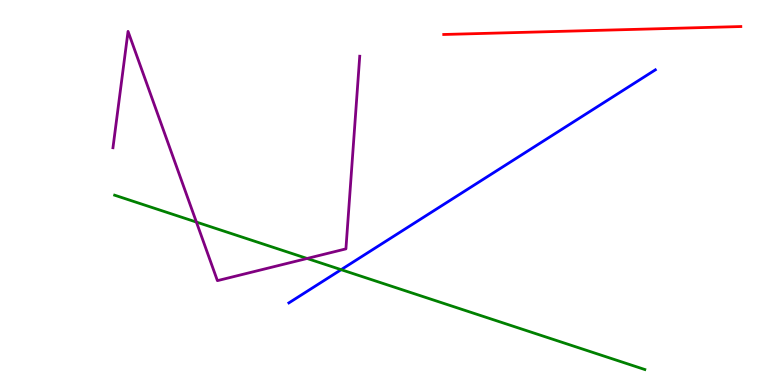[{'lines': ['blue', 'red'], 'intersections': []}, {'lines': ['green', 'red'], 'intersections': []}, {'lines': ['purple', 'red'], 'intersections': []}, {'lines': ['blue', 'green'], 'intersections': [{'x': 4.4, 'y': 3.0}]}, {'lines': ['blue', 'purple'], 'intersections': []}, {'lines': ['green', 'purple'], 'intersections': [{'x': 2.53, 'y': 4.23}, {'x': 3.96, 'y': 3.29}]}]